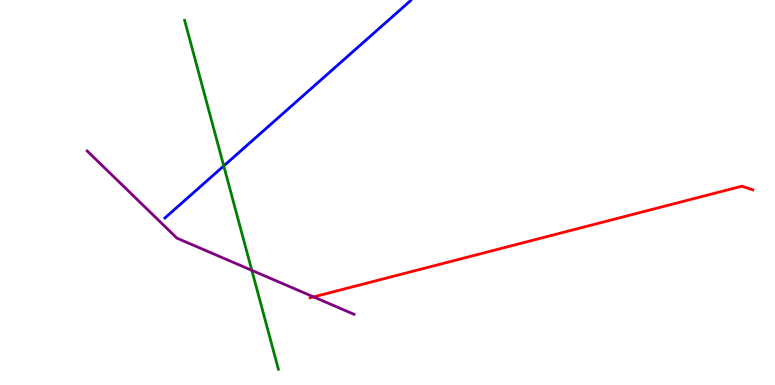[{'lines': ['blue', 'red'], 'intersections': []}, {'lines': ['green', 'red'], 'intersections': []}, {'lines': ['purple', 'red'], 'intersections': [{'x': 4.05, 'y': 2.29}]}, {'lines': ['blue', 'green'], 'intersections': [{'x': 2.89, 'y': 5.69}]}, {'lines': ['blue', 'purple'], 'intersections': []}, {'lines': ['green', 'purple'], 'intersections': [{'x': 3.25, 'y': 2.98}]}]